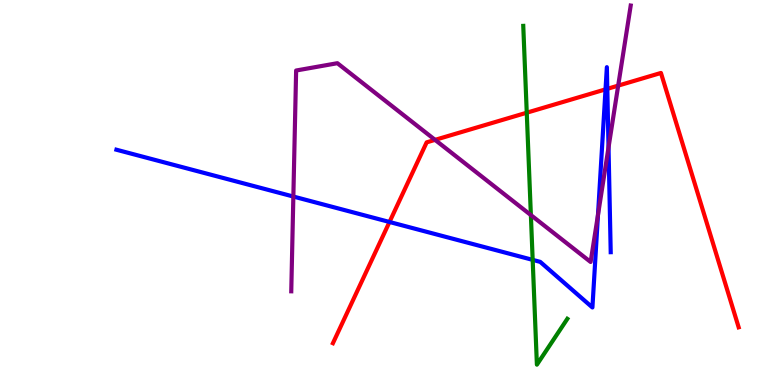[{'lines': ['blue', 'red'], 'intersections': [{'x': 5.03, 'y': 4.23}, {'x': 7.81, 'y': 7.68}, {'x': 7.84, 'y': 7.69}]}, {'lines': ['green', 'red'], 'intersections': [{'x': 6.8, 'y': 7.07}]}, {'lines': ['purple', 'red'], 'intersections': [{'x': 5.61, 'y': 6.37}, {'x': 7.98, 'y': 7.78}]}, {'lines': ['blue', 'green'], 'intersections': [{'x': 6.87, 'y': 3.25}]}, {'lines': ['blue', 'purple'], 'intersections': [{'x': 3.79, 'y': 4.9}, {'x': 7.72, 'y': 4.42}, {'x': 7.85, 'y': 6.17}]}, {'lines': ['green', 'purple'], 'intersections': [{'x': 6.85, 'y': 4.41}]}]